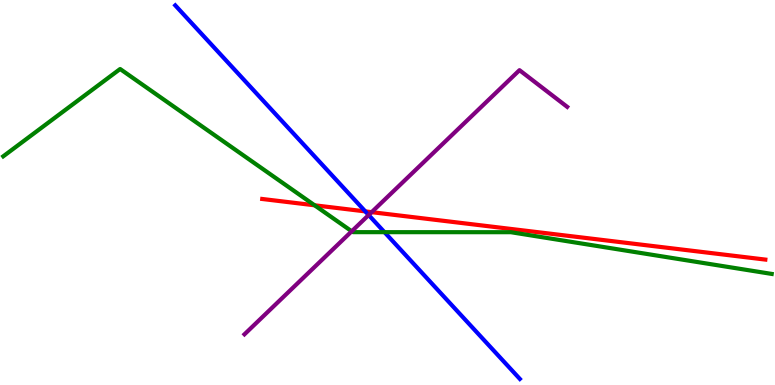[{'lines': ['blue', 'red'], 'intersections': [{'x': 4.71, 'y': 4.51}]}, {'lines': ['green', 'red'], 'intersections': [{'x': 4.06, 'y': 4.67}]}, {'lines': ['purple', 'red'], 'intersections': [{'x': 4.8, 'y': 4.49}]}, {'lines': ['blue', 'green'], 'intersections': [{'x': 4.96, 'y': 3.97}]}, {'lines': ['blue', 'purple'], 'intersections': [{'x': 4.76, 'y': 4.41}]}, {'lines': ['green', 'purple'], 'intersections': [{'x': 4.54, 'y': 3.99}]}]